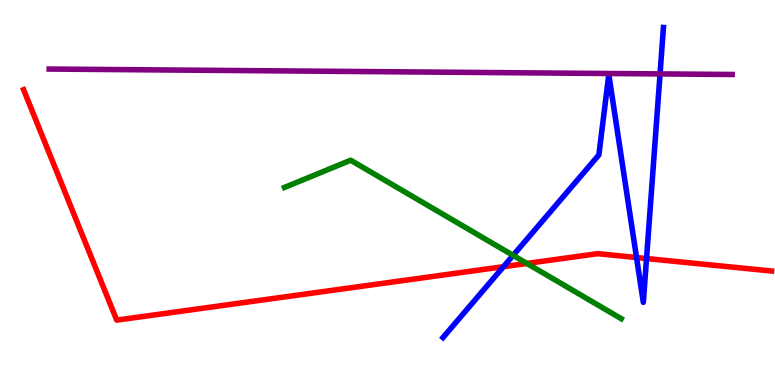[{'lines': ['blue', 'red'], 'intersections': [{'x': 6.5, 'y': 3.07}, {'x': 8.21, 'y': 3.31}, {'x': 8.34, 'y': 3.28}]}, {'lines': ['green', 'red'], 'intersections': [{'x': 6.8, 'y': 3.16}]}, {'lines': ['purple', 'red'], 'intersections': []}, {'lines': ['blue', 'green'], 'intersections': [{'x': 6.62, 'y': 3.37}]}, {'lines': ['blue', 'purple'], 'intersections': [{'x': 8.52, 'y': 8.08}]}, {'lines': ['green', 'purple'], 'intersections': []}]